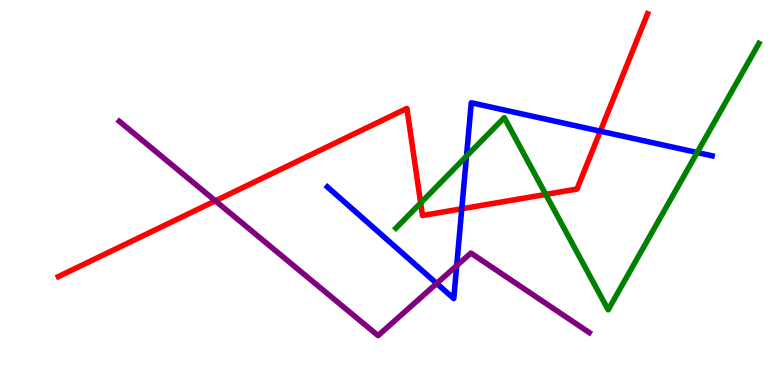[{'lines': ['blue', 'red'], 'intersections': [{'x': 5.96, 'y': 4.58}, {'x': 7.75, 'y': 6.59}]}, {'lines': ['green', 'red'], 'intersections': [{'x': 5.43, 'y': 4.73}, {'x': 7.04, 'y': 4.95}]}, {'lines': ['purple', 'red'], 'intersections': [{'x': 2.78, 'y': 4.78}]}, {'lines': ['blue', 'green'], 'intersections': [{'x': 6.02, 'y': 5.94}, {'x': 9.0, 'y': 6.04}]}, {'lines': ['blue', 'purple'], 'intersections': [{'x': 5.63, 'y': 2.64}, {'x': 5.89, 'y': 3.1}]}, {'lines': ['green', 'purple'], 'intersections': []}]